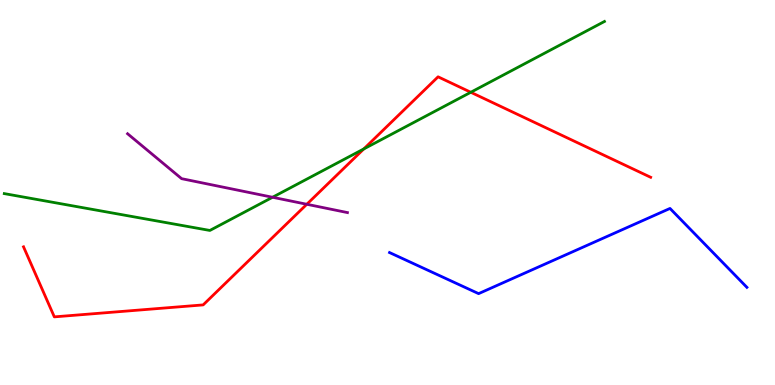[{'lines': ['blue', 'red'], 'intersections': []}, {'lines': ['green', 'red'], 'intersections': [{'x': 4.69, 'y': 6.13}, {'x': 6.07, 'y': 7.6}]}, {'lines': ['purple', 'red'], 'intersections': [{'x': 3.96, 'y': 4.69}]}, {'lines': ['blue', 'green'], 'intersections': []}, {'lines': ['blue', 'purple'], 'intersections': []}, {'lines': ['green', 'purple'], 'intersections': [{'x': 3.52, 'y': 4.88}]}]